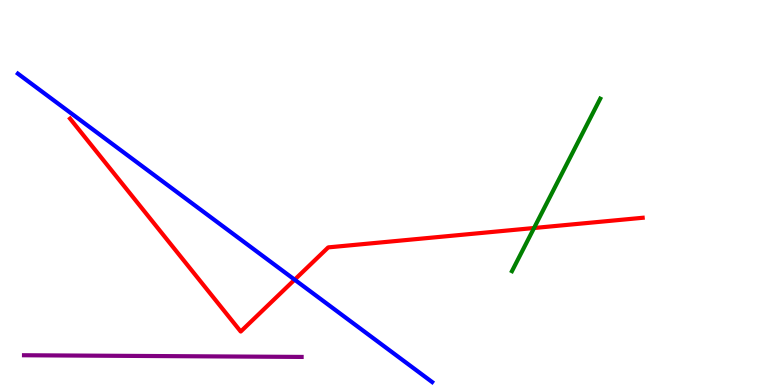[{'lines': ['blue', 'red'], 'intersections': [{'x': 3.8, 'y': 2.74}]}, {'lines': ['green', 'red'], 'intersections': [{'x': 6.89, 'y': 4.08}]}, {'lines': ['purple', 'red'], 'intersections': []}, {'lines': ['blue', 'green'], 'intersections': []}, {'lines': ['blue', 'purple'], 'intersections': []}, {'lines': ['green', 'purple'], 'intersections': []}]